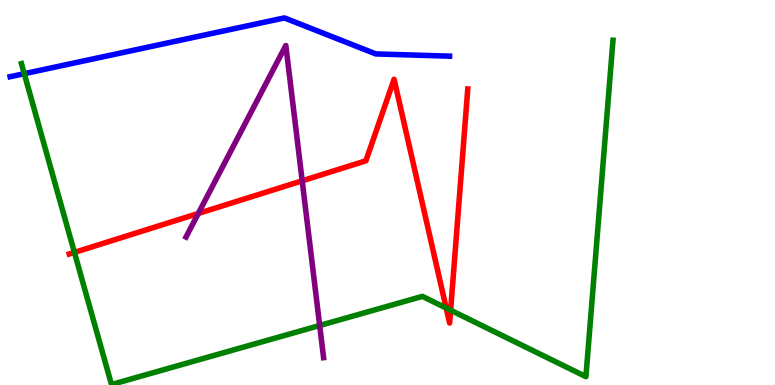[{'lines': ['blue', 'red'], 'intersections': []}, {'lines': ['green', 'red'], 'intersections': [{'x': 0.96, 'y': 3.44}, {'x': 5.76, 'y': 2.0}, {'x': 5.81, 'y': 1.94}]}, {'lines': ['purple', 'red'], 'intersections': [{'x': 2.56, 'y': 4.46}, {'x': 3.9, 'y': 5.3}]}, {'lines': ['blue', 'green'], 'intersections': [{'x': 0.313, 'y': 8.09}]}, {'lines': ['blue', 'purple'], 'intersections': []}, {'lines': ['green', 'purple'], 'intersections': [{'x': 4.12, 'y': 1.55}]}]